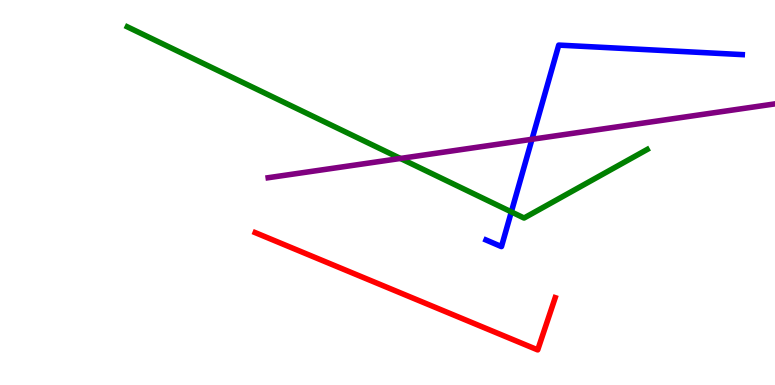[{'lines': ['blue', 'red'], 'intersections': []}, {'lines': ['green', 'red'], 'intersections': []}, {'lines': ['purple', 'red'], 'intersections': []}, {'lines': ['blue', 'green'], 'intersections': [{'x': 6.6, 'y': 4.5}]}, {'lines': ['blue', 'purple'], 'intersections': [{'x': 6.86, 'y': 6.38}]}, {'lines': ['green', 'purple'], 'intersections': [{'x': 5.17, 'y': 5.88}]}]